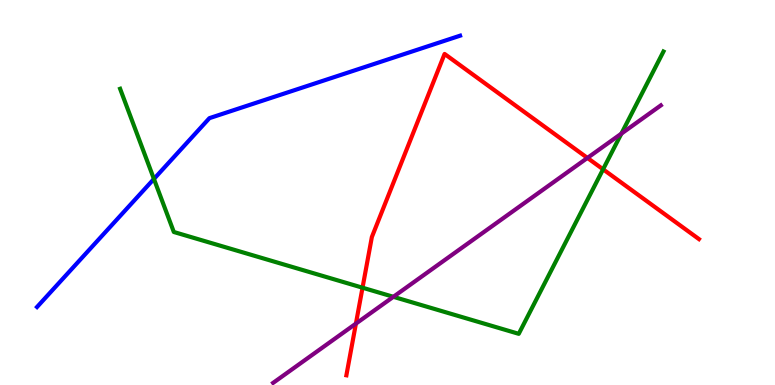[{'lines': ['blue', 'red'], 'intersections': []}, {'lines': ['green', 'red'], 'intersections': [{'x': 4.68, 'y': 2.53}, {'x': 7.78, 'y': 5.6}]}, {'lines': ['purple', 'red'], 'intersections': [{'x': 4.59, 'y': 1.59}, {'x': 7.58, 'y': 5.9}]}, {'lines': ['blue', 'green'], 'intersections': [{'x': 1.99, 'y': 5.35}]}, {'lines': ['blue', 'purple'], 'intersections': []}, {'lines': ['green', 'purple'], 'intersections': [{'x': 5.08, 'y': 2.29}, {'x': 8.02, 'y': 6.53}]}]